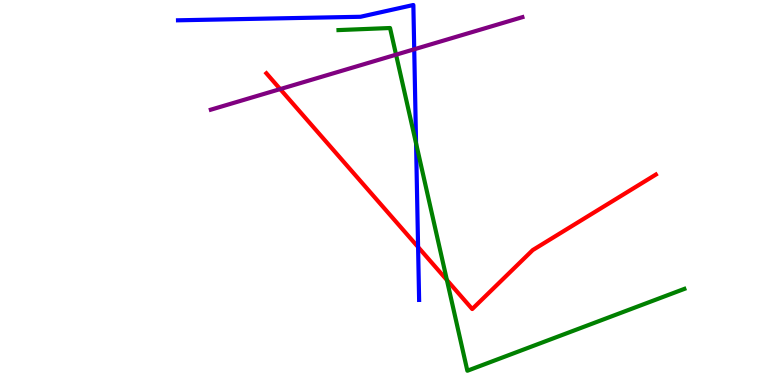[{'lines': ['blue', 'red'], 'intersections': [{'x': 5.39, 'y': 3.58}]}, {'lines': ['green', 'red'], 'intersections': [{'x': 5.77, 'y': 2.73}]}, {'lines': ['purple', 'red'], 'intersections': [{'x': 3.62, 'y': 7.69}]}, {'lines': ['blue', 'green'], 'intersections': [{'x': 5.37, 'y': 6.28}]}, {'lines': ['blue', 'purple'], 'intersections': [{'x': 5.34, 'y': 8.72}]}, {'lines': ['green', 'purple'], 'intersections': [{'x': 5.11, 'y': 8.58}]}]